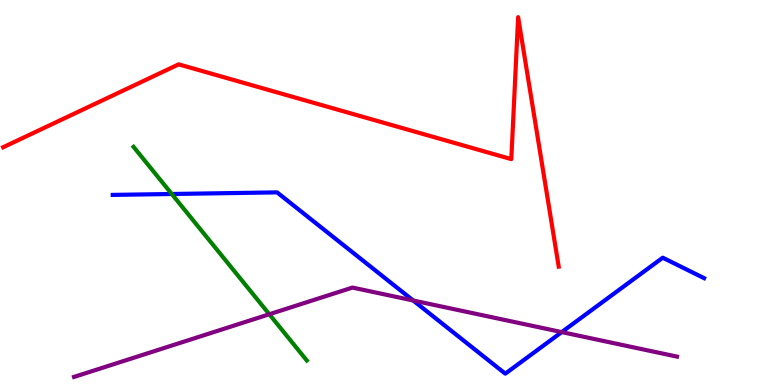[{'lines': ['blue', 'red'], 'intersections': []}, {'lines': ['green', 'red'], 'intersections': []}, {'lines': ['purple', 'red'], 'intersections': []}, {'lines': ['blue', 'green'], 'intersections': [{'x': 2.22, 'y': 4.96}]}, {'lines': ['blue', 'purple'], 'intersections': [{'x': 5.33, 'y': 2.2}, {'x': 7.25, 'y': 1.37}]}, {'lines': ['green', 'purple'], 'intersections': [{'x': 3.47, 'y': 1.84}]}]